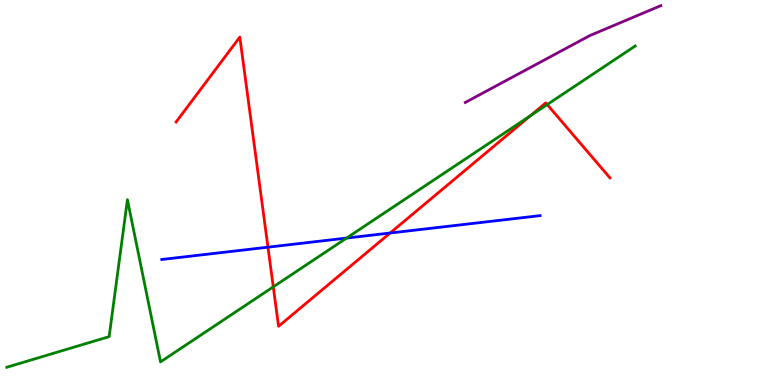[{'lines': ['blue', 'red'], 'intersections': [{'x': 3.46, 'y': 3.58}, {'x': 5.03, 'y': 3.95}]}, {'lines': ['green', 'red'], 'intersections': [{'x': 3.53, 'y': 2.55}, {'x': 6.84, 'y': 6.99}, {'x': 7.06, 'y': 7.28}]}, {'lines': ['purple', 'red'], 'intersections': []}, {'lines': ['blue', 'green'], 'intersections': [{'x': 4.47, 'y': 3.82}]}, {'lines': ['blue', 'purple'], 'intersections': []}, {'lines': ['green', 'purple'], 'intersections': []}]